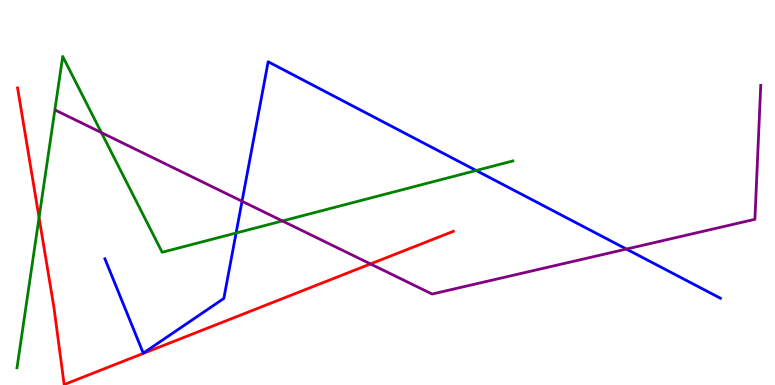[{'lines': ['blue', 'red'], 'intersections': []}, {'lines': ['green', 'red'], 'intersections': [{'x': 0.504, 'y': 4.35}]}, {'lines': ['purple', 'red'], 'intersections': [{'x': 4.78, 'y': 3.14}]}, {'lines': ['blue', 'green'], 'intersections': [{'x': 3.05, 'y': 3.95}, {'x': 6.14, 'y': 5.57}]}, {'lines': ['blue', 'purple'], 'intersections': [{'x': 3.12, 'y': 4.77}, {'x': 8.08, 'y': 3.53}]}, {'lines': ['green', 'purple'], 'intersections': [{'x': 1.31, 'y': 6.56}, {'x': 3.64, 'y': 4.26}]}]